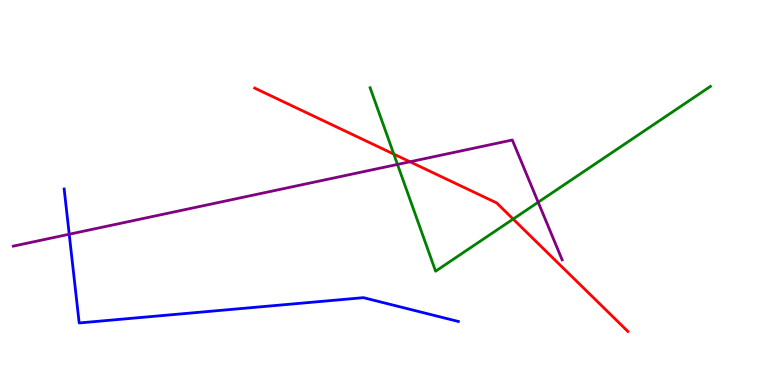[{'lines': ['blue', 'red'], 'intersections': []}, {'lines': ['green', 'red'], 'intersections': [{'x': 5.08, 'y': 6.0}, {'x': 6.62, 'y': 4.31}]}, {'lines': ['purple', 'red'], 'intersections': [{'x': 5.29, 'y': 5.8}]}, {'lines': ['blue', 'green'], 'intersections': []}, {'lines': ['blue', 'purple'], 'intersections': [{'x': 0.893, 'y': 3.92}]}, {'lines': ['green', 'purple'], 'intersections': [{'x': 5.13, 'y': 5.73}, {'x': 6.94, 'y': 4.75}]}]